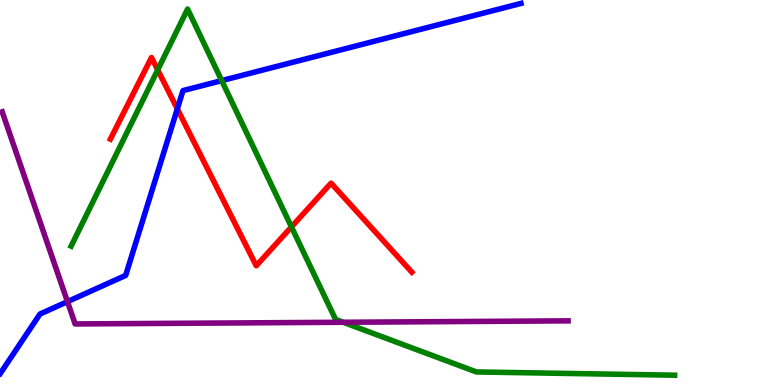[{'lines': ['blue', 'red'], 'intersections': [{'x': 2.29, 'y': 7.17}]}, {'lines': ['green', 'red'], 'intersections': [{'x': 2.03, 'y': 8.18}, {'x': 3.76, 'y': 4.11}]}, {'lines': ['purple', 'red'], 'intersections': []}, {'lines': ['blue', 'green'], 'intersections': [{'x': 2.86, 'y': 7.91}]}, {'lines': ['blue', 'purple'], 'intersections': [{'x': 0.871, 'y': 2.17}]}, {'lines': ['green', 'purple'], 'intersections': [{'x': 4.43, 'y': 1.63}]}]